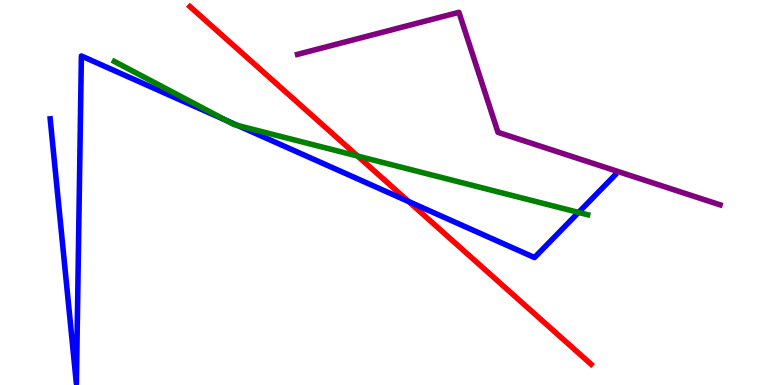[{'lines': ['blue', 'red'], 'intersections': [{'x': 5.27, 'y': 4.77}]}, {'lines': ['green', 'red'], 'intersections': [{'x': 4.61, 'y': 5.95}]}, {'lines': ['purple', 'red'], 'intersections': []}, {'lines': ['blue', 'green'], 'intersections': [{'x': 2.92, 'y': 6.87}, {'x': 3.06, 'y': 6.74}, {'x': 7.47, 'y': 4.48}]}, {'lines': ['blue', 'purple'], 'intersections': []}, {'lines': ['green', 'purple'], 'intersections': []}]